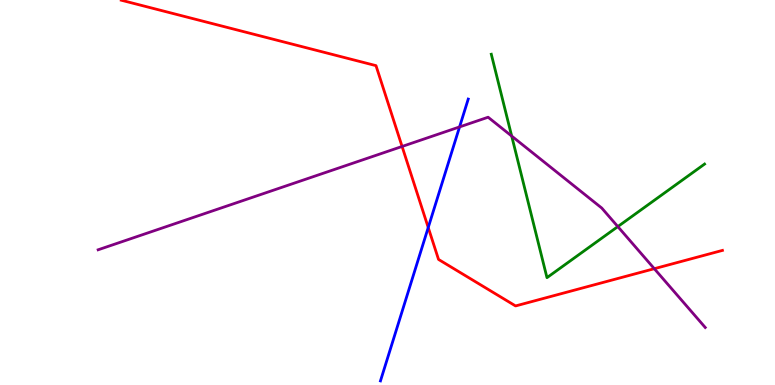[{'lines': ['blue', 'red'], 'intersections': [{'x': 5.53, 'y': 4.09}]}, {'lines': ['green', 'red'], 'intersections': []}, {'lines': ['purple', 'red'], 'intersections': [{'x': 5.19, 'y': 6.2}, {'x': 8.44, 'y': 3.02}]}, {'lines': ['blue', 'green'], 'intersections': []}, {'lines': ['blue', 'purple'], 'intersections': [{'x': 5.93, 'y': 6.7}]}, {'lines': ['green', 'purple'], 'intersections': [{'x': 6.6, 'y': 6.47}, {'x': 7.97, 'y': 4.11}]}]